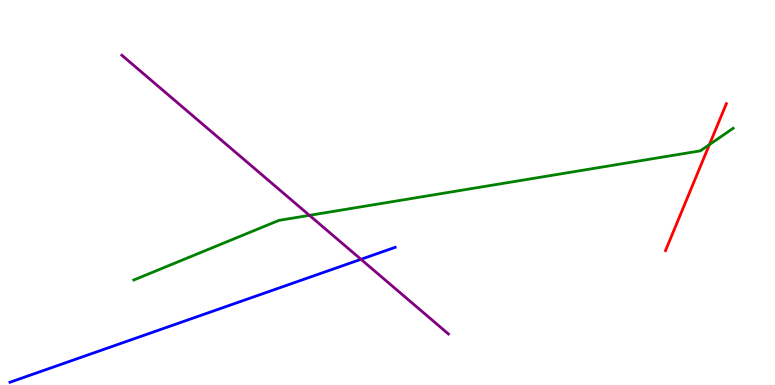[{'lines': ['blue', 'red'], 'intersections': []}, {'lines': ['green', 'red'], 'intersections': [{'x': 9.15, 'y': 6.24}]}, {'lines': ['purple', 'red'], 'intersections': []}, {'lines': ['blue', 'green'], 'intersections': []}, {'lines': ['blue', 'purple'], 'intersections': [{'x': 4.66, 'y': 3.26}]}, {'lines': ['green', 'purple'], 'intersections': [{'x': 3.99, 'y': 4.41}]}]